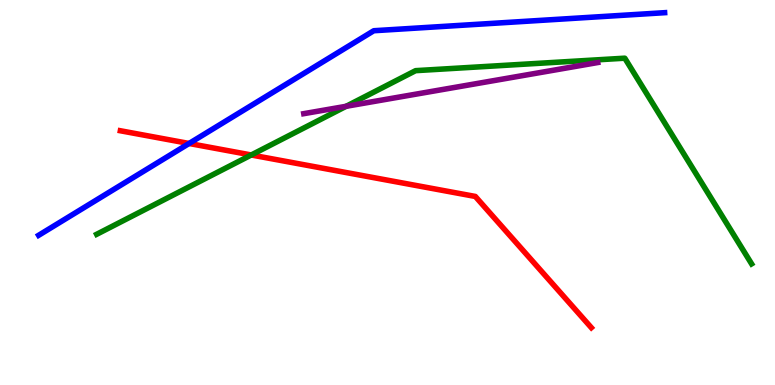[{'lines': ['blue', 'red'], 'intersections': [{'x': 2.44, 'y': 6.27}]}, {'lines': ['green', 'red'], 'intersections': [{'x': 3.24, 'y': 5.97}]}, {'lines': ['purple', 'red'], 'intersections': []}, {'lines': ['blue', 'green'], 'intersections': []}, {'lines': ['blue', 'purple'], 'intersections': []}, {'lines': ['green', 'purple'], 'intersections': [{'x': 4.47, 'y': 7.24}]}]